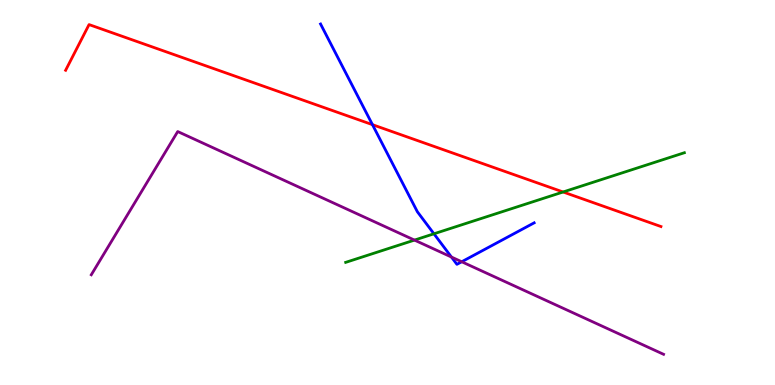[{'lines': ['blue', 'red'], 'intersections': [{'x': 4.81, 'y': 6.76}]}, {'lines': ['green', 'red'], 'intersections': [{'x': 7.27, 'y': 5.01}]}, {'lines': ['purple', 'red'], 'intersections': []}, {'lines': ['blue', 'green'], 'intersections': [{'x': 5.6, 'y': 3.93}]}, {'lines': ['blue', 'purple'], 'intersections': [{'x': 5.82, 'y': 3.32}, {'x': 5.96, 'y': 3.2}]}, {'lines': ['green', 'purple'], 'intersections': [{'x': 5.35, 'y': 3.76}]}]